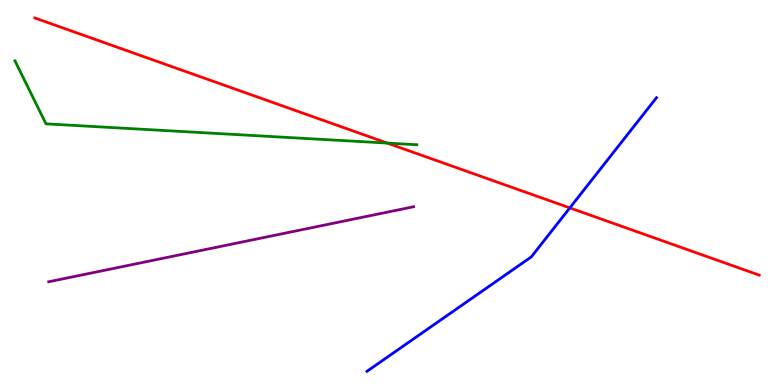[{'lines': ['blue', 'red'], 'intersections': [{'x': 7.35, 'y': 4.6}]}, {'lines': ['green', 'red'], 'intersections': [{'x': 5.0, 'y': 6.28}]}, {'lines': ['purple', 'red'], 'intersections': []}, {'lines': ['blue', 'green'], 'intersections': []}, {'lines': ['blue', 'purple'], 'intersections': []}, {'lines': ['green', 'purple'], 'intersections': []}]